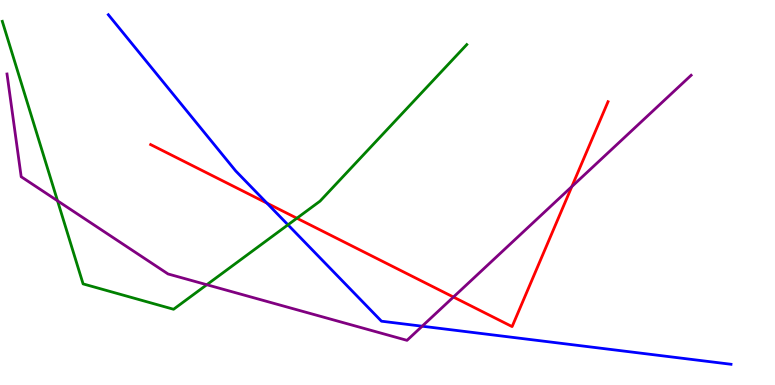[{'lines': ['blue', 'red'], 'intersections': [{'x': 3.44, 'y': 4.72}]}, {'lines': ['green', 'red'], 'intersections': [{'x': 3.83, 'y': 4.33}]}, {'lines': ['purple', 'red'], 'intersections': [{'x': 5.85, 'y': 2.28}, {'x': 7.38, 'y': 5.15}]}, {'lines': ['blue', 'green'], 'intersections': [{'x': 3.72, 'y': 4.16}]}, {'lines': ['blue', 'purple'], 'intersections': [{'x': 5.45, 'y': 1.53}]}, {'lines': ['green', 'purple'], 'intersections': [{'x': 0.742, 'y': 4.78}, {'x': 2.67, 'y': 2.6}]}]